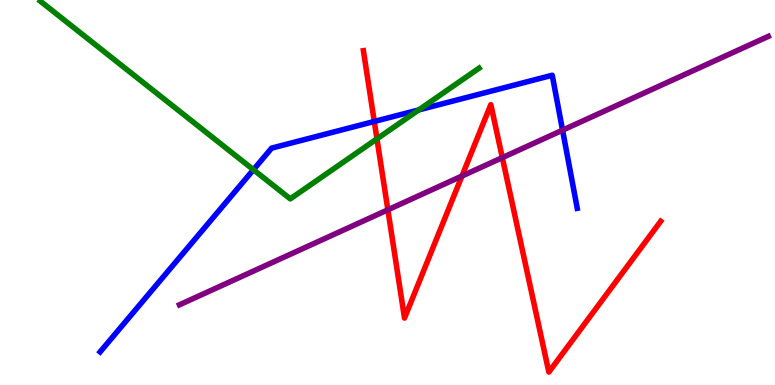[{'lines': ['blue', 'red'], 'intersections': [{'x': 4.83, 'y': 6.85}]}, {'lines': ['green', 'red'], 'intersections': [{'x': 4.86, 'y': 6.39}]}, {'lines': ['purple', 'red'], 'intersections': [{'x': 5.0, 'y': 4.55}, {'x': 5.96, 'y': 5.43}, {'x': 6.48, 'y': 5.91}]}, {'lines': ['blue', 'green'], 'intersections': [{'x': 3.27, 'y': 5.59}, {'x': 5.4, 'y': 7.15}]}, {'lines': ['blue', 'purple'], 'intersections': [{'x': 7.26, 'y': 6.62}]}, {'lines': ['green', 'purple'], 'intersections': []}]